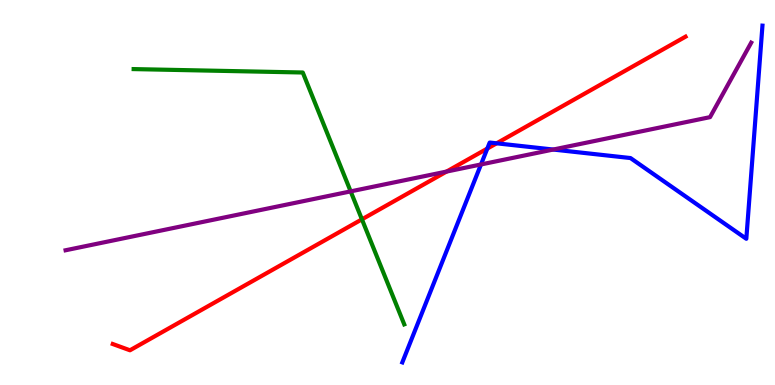[{'lines': ['blue', 'red'], 'intersections': [{'x': 6.29, 'y': 6.14}, {'x': 6.41, 'y': 6.28}]}, {'lines': ['green', 'red'], 'intersections': [{'x': 4.67, 'y': 4.3}]}, {'lines': ['purple', 'red'], 'intersections': [{'x': 5.76, 'y': 5.54}]}, {'lines': ['blue', 'green'], 'intersections': []}, {'lines': ['blue', 'purple'], 'intersections': [{'x': 6.21, 'y': 5.73}, {'x': 7.14, 'y': 6.12}]}, {'lines': ['green', 'purple'], 'intersections': [{'x': 4.52, 'y': 5.03}]}]